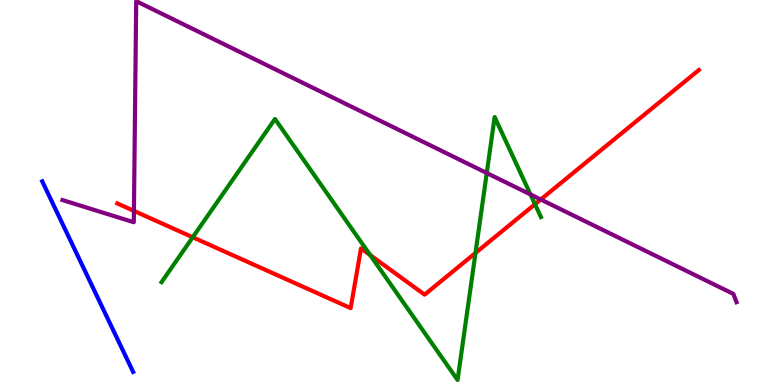[{'lines': ['blue', 'red'], 'intersections': []}, {'lines': ['green', 'red'], 'intersections': [{'x': 2.49, 'y': 3.84}, {'x': 4.78, 'y': 3.38}, {'x': 6.14, 'y': 3.43}, {'x': 6.9, 'y': 4.7}]}, {'lines': ['purple', 'red'], 'intersections': [{'x': 1.73, 'y': 4.52}, {'x': 6.98, 'y': 4.82}]}, {'lines': ['blue', 'green'], 'intersections': []}, {'lines': ['blue', 'purple'], 'intersections': []}, {'lines': ['green', 'purple'], 'intersections': [{'x': 6.28, 'y': 5.51}, {'x': 6.84, 'y': 4.95}]}]